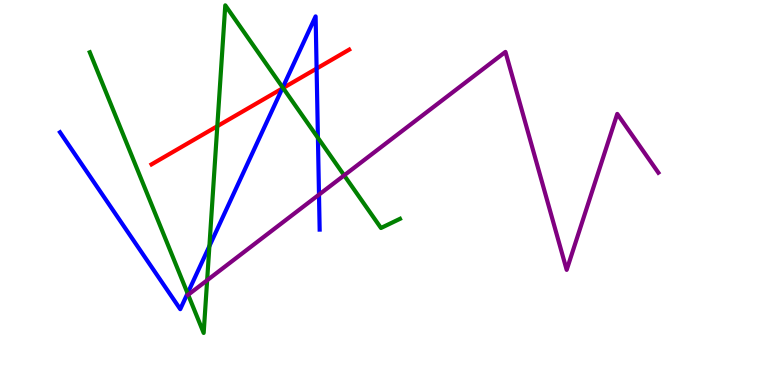[{'lines': ['blue', 'red'], 'intersections': [{'x': 3.64, 'y': 7.7}, {'x': 4.09, 'y': 8.22}]}, {'lines': ['green', 'red'], 'intersections': [{'x': 2.8, 'y': 6.72}, {'x': 3.65, 'y': 7.71}]}, {'lines': ['purple', 'red'], 'intersections': []}, {'lines': ['blue', 'green'], 'intersections': [{'x': 2.42, 'y': 2.38}, {'x': 2.7, 'y': 3.61}, {'x': 3.65, 'y': 7.73}, {'x': 4.1, 'y': 6.42}]}, {'lines': ['blue', 'purple'], 'intersections': [{'x': 4.12, 'y': 4.94}]}, {'lines': ['green', 'purple'], 'intersections': [{'x': 2.43, 'y': 2.34}, {'x': 2.67, 'y': 2.72}, {'x': 4.44, 'y': 5.45}]}]